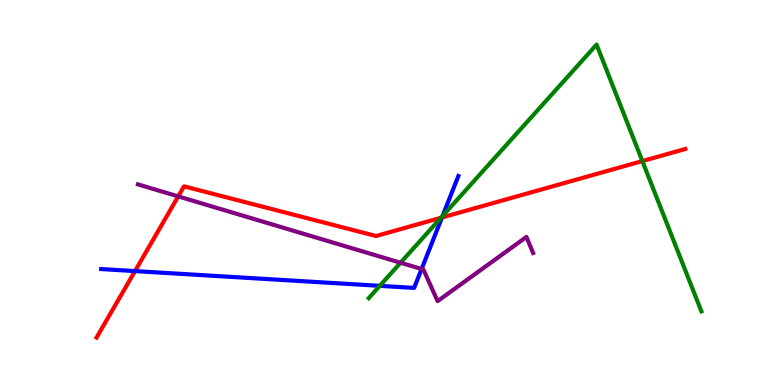[{'lines': ['blue', 'red'], 'intersections': [{'x': 1.74, 'y': 2.96}, {'x': 5.7, 'y': 4.35}]}, {'lines': ['green', 'red'], 'intersections': [{'x': 5.69, 'y': 4.34}, {'x': 8.29, 'y': 5.82}]}, {'lines': ['purple', 'red'], 'intersections': [{'x': 2.3, 'y': 4.9}]}, {'lines': ['blue', 'green'], 'intersections': [{'x': 4.9, 'y': 2.58}, {'x': 5.71, 'y': 4.39}]}, {'lines': ['blue', 'purple'], 'intersections': [{'x': 5.44, 'y': 3.01}]}, {'lines': ['green', 'purple'], 'intersections': [{'x': 5.17, 'y': 3.18}]}]